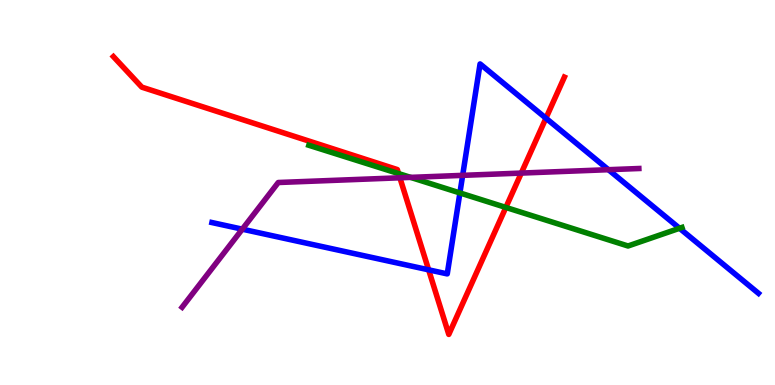[{'lines': ['blue', 'red'], 'intersections': [{'x': 5.53, 'y': 2.99}, {'x': 7.04, 'y': 6.93}]}, {'lines': ['green', 'red'], 'intersections': [{'x': 5.14, 'y': 5.49}, {'x': 6.53, 'y': 4.61}]}, {'lines': ['purple', 'red'], 'intersections': [{'x': 5.16, 'y': 5.38}, {'x': 6.73, 'y': 5.5}]}, {'lines': ['blue', 'green'], 'intersections': [{'x': 5.93, 'y': 4.99}, {'x': 8.77, 'y': 4.07}]}, {'lines': ['blue', 'purple'], 'intersections': [{'x': 3.13, 'y': 4.05}, {'x': 5.97, 'y': 5.45}, {'x': 7.85, 'y': 5.59}]}, {'lines': ['green', 'purple'], 'intersections': [{'x': 5.3, 'y': 5.39}]}]